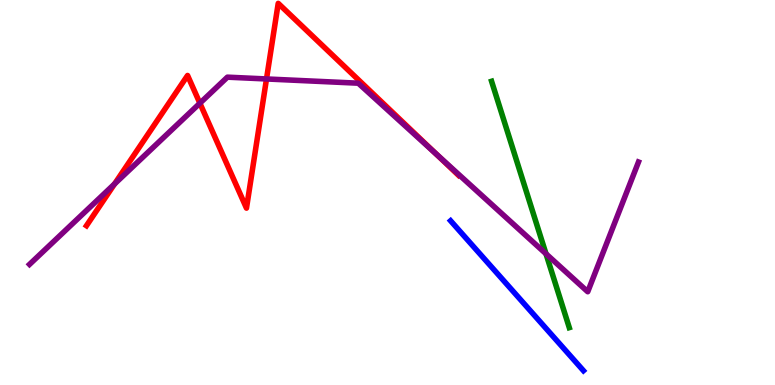[{'lines': ['blue', 'red'], 'intersections': []}, {'lines': ['green', 'red'], 'intersections': []}, {'lines': ['purple', 'red'], 'intersections': [{'x': 1.48, 'y': 5.22}, {'x': 2.58, 'y': 7.32}, {'x': 3.44, 'y': 7.95}, {'x': 5.63, 'y': 6.0}]}, {'lines': ['blue', 'green'], 'intersections': []}, {'lines': ['blue', 'purple'], 'intersections': []}, {'lines': ['green', 'purple'], 'intersections': [{'x': 7.05, 'y': 3.41}]}]